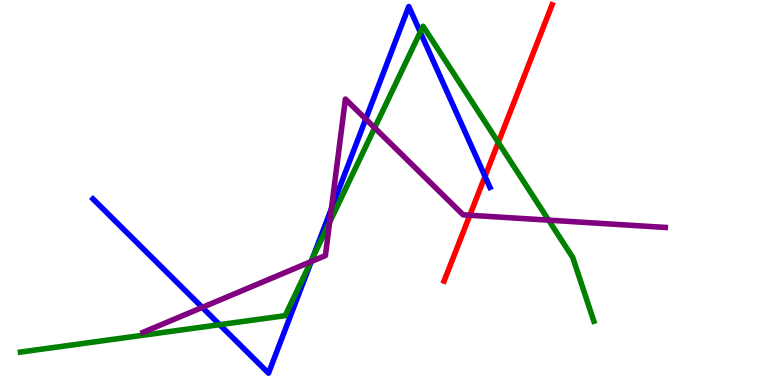[{'lines': ['blue', 'red'], 'intersections': [{'x': 6.26, 'y': 5.42}]}, {'lines': ['green', 'red'], 'intersections': [{'x': 6.43, 'y': 6.3}]}, {'lines': ['purple', 'red'], 'intersections': [{'x': 6.06, 'y': 4.41}]}, {'lines': ['blue', 'green'], 'intersections': [{'x': 2.83, 'y': 1.57}, {'x': 4.03, 'y': 3.29}, {'x': 5.42, 'y': 9.17}]}, {'lines': ['blue', 'purple'], 'intersections': [{'x': 2.61, 'y': 2.02}, {'x': 4.02, 'y': 3.21}, {'x': 4.28, 'y': 4.57}, {'x': 4.72, 'y': 6.91}]}, {'lines': ['green', 'purple'], 'intersections': [{'x': 4.01, 'y': 3.2}, {'x': 4.25, 'y': 4.23}, {'x': 4.83, 'y': 6.68}, {'x': 7.08, 'y': 4.28}]}]